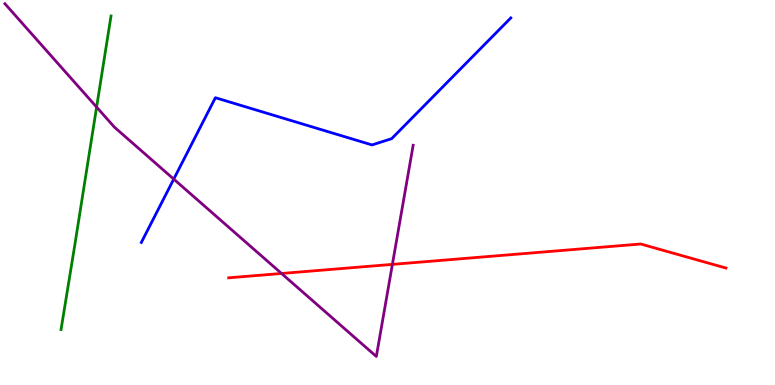[{'lines': ['blue', 'red'], 'intersections': []}, {'lines': ['green', 'red'], 'intersections': []}, {'lines': ['purple', 'red'], 'intersections': [{'x': 3.63, 'y': 2.9}, {'x': 5.06, 'y': 3.13}]}, {'lines': ['blue', 'green'], 'intersections': []}, {'lines': ['blue', 'purple'], 'intersections': [{'x': 2.24, 'y': 5.35}]}, {'lines': ['green', 'purple'], 'intersections': [{'x': 1.25, 'y': 7.22}]}]